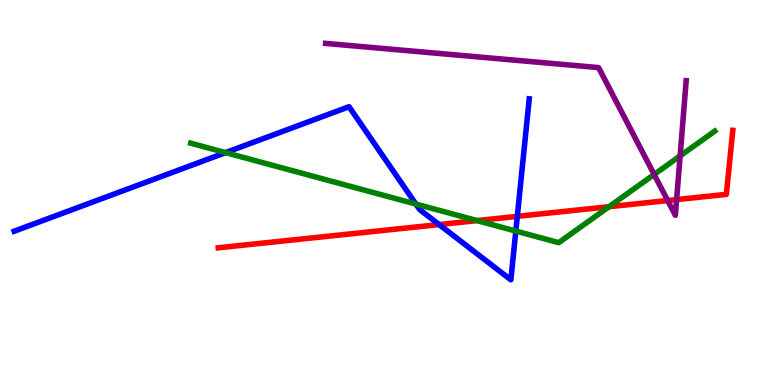[{'lines': ['blue', 'red'], 'intersections': [{'x': 5.67, 'y': 4.17}, {'x': 6.67, 'y': 4.38}]}, {'lines': ['green', 'red'], 'intersections': [{'x': 6.16, 'y': 4.27}, {'x': 7.86, 'y': 4.63}]}, {'lines': ['purple', 'red'], 'intersections': [{'x': 8.62, 'y': 4.79}, {'x': 8.73, 'y': 4.82}]}, {'lines': ['blue', 'green'], 'intersections': [{'x': 2.91, 'y': 6.04}, {'x': 5.37, 'y': 4.7}, {'x': 6.66, 'y': 4.0}]}, {'lines': ['blue', 'purple'], 'intersections': []}, {'lines': ['green', 'purple'], 'intersections': [{'x': 8.44, 'y': 5.47}, {'x': 8.78, 'y': 5.95}]}]